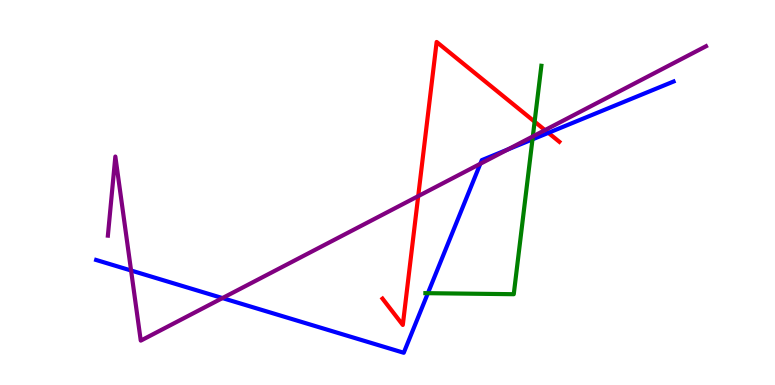[{'lines': ['blue', 'red'], 'intersections': [{'x': 7.08, 'y': 6.55}]}, {'lines': ['green', 'red'], 'intersections': [{'x': 6.9, 'y': 6.84}]}, {'lines': ['purple', 'red'], 'intersections': [{'x': 5.4, 'y': 4.91}, {'x': 7.03, 'y': 6.62}]}, {'lines': ['blue', 'green'], 'intersections': [{'x': 5.52, 'y': 2.38}, {'x': 6.87, 'y': 6.38}]}, {'lines': ['blue', 'purple'], 'intersections': [{'x': 1.69, 'y': 2.97}, {'x': 2.87, 'y': 2.26}, {'x': 6.2, 'y': 5.75}, {'x': 6.55, 'y': 6.12}]}, {'lines': ['green', 'purple'], 'intersections': [{'x': 6.88, 'y': 6.46}]}]